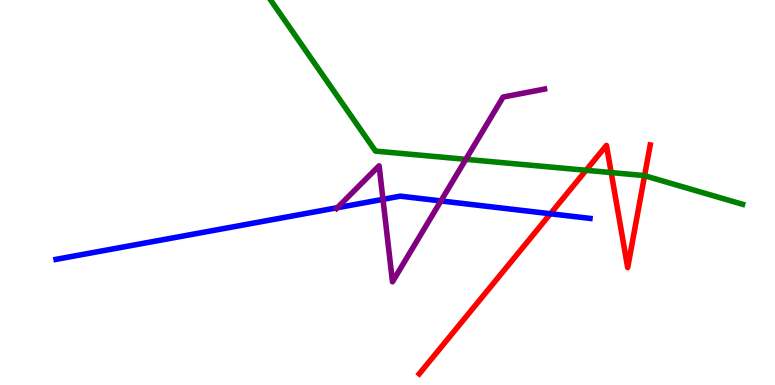[{'lines': ['blue', 'red'], 'intersections': [{'x': 7.1, 'y': 4.45}]}, {'lines': ['green', 'red'], 'intersections': [{'x': 7.56, 'y': 5.58}, {'x': 7.89, 'y': 5.52}, {'x': 8.32, 'y': 5.44}]}, {'lines': ['purple', 'red'], 'intersections': []}, {'lines': ['blue', 'green'], 'intersections': []}, {'lines': ['blue', 'purple'], 'intersections': [{'x': 4.35, 'y': 4.6}, {'x': 4.94, 'y': 4.82}, {'x': 5.69, 'y': 4.78}]}, {'lines': ['green', 'purple'], 'intersections': [{'x': 6.01, 'y': 5.86}]}]